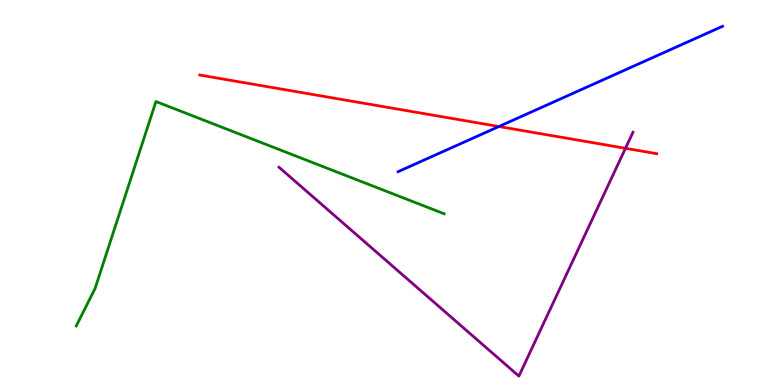[{'lines': ['blue', 'red'], 'intersections': [{'x': 6.44, 'y': 6.71}]}, {'lines': ['green', 'red'], 'intersections': []}, {'lines': ['purple', 'red'], 'intersections': [{'x': 8.07, 'y': 6.15}]}, {'lines': ['blue', 'green'], 'intersections': []}, {'lines': ['blue', 'purple'], 'intersections': []}, {'lines': ['green', 'purple'], 'intersections': []}]